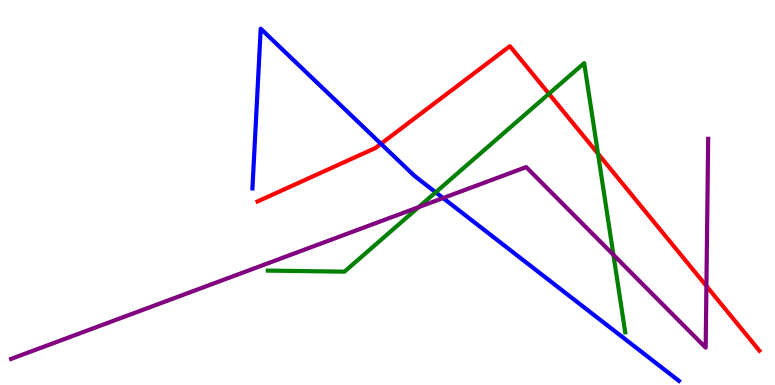[{'lines': ['blue', 'red'], 'intersections': [{'x': 4.92, 'y': 6.26}]}, {'lines': ['green', 'red'], 'intersections': [{'x': 7.08, 'y': 7.56}, {'x': 7.72, 'y': 6.01}]}, {'lines': ['purple', 'red'], 'intersections': [{'x': 9.12, 'y': 2.57}]}, {'lines': ['blue', 'green'], 'intersections': [{'x': 5.62, 'y': 5.0}]}, {'lines': ['blue', 'purple'], 'intersections': [{'x': 5.72, 'y': 4.86}]}, {'lines': ['green', 'purple'], 'intersections': [{'x': 5.4, 'y': 4.62}, {'x': 7.92, 'y': 3.38}]}]